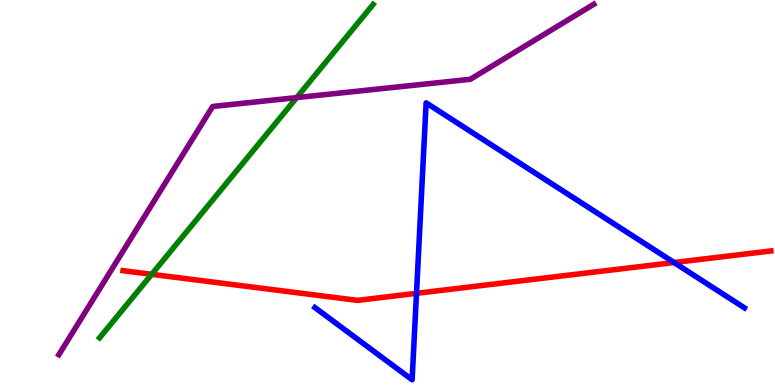[{'lines': ['blue', 'red'], 'intersections': [{'x': 5.37, 'y': 2.38}, {'x': 8.7, 'y': 3.18}]}, {'lines': ['green', 'red'], 'intersections': [{'x': 1.96, 'y': 2.87}]}, {'lines': ['purple', 'red'], 'intersections': []}, {'lines': ['blue', 'green'], 'intersections': []}, {'lines': ['blue', 'purple'], 'intersections': []}, {'lines': ['green', 'purple'], 'intersections': [{'x': 3.83, 'y': 7.46}]}]